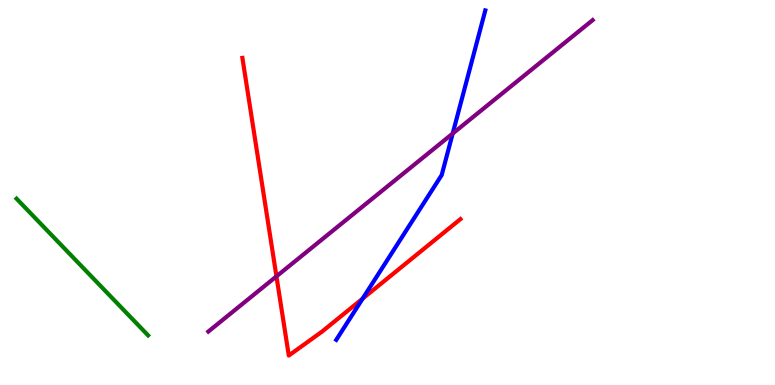[{'lines': ['blue', 'red'], 'intersections': [{'x': 4.68, 'y': 2.24}]}, {'lines': ['green', 'red'], 'intersections': []}, {'lines': ['purple', 'red'], 'intersections': [{'x': 3.57, 'y': 2.82}]}, {'lines': ['blue', 'green'], 'intersections': []}, {'lines': ['blue', 'purple'], 'intersections': [{'x': 5.84, 'y': 6.53}]}, {'lines': ['green', 'purple'], 'intersections': []}]